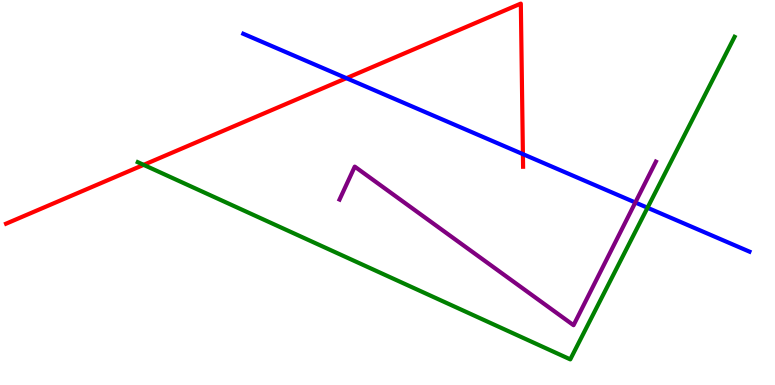[{'lines': ['blue', 'red'], 'intersections': [{'x': 4.47, 'y': 7.97}, {'x': 6.75, 'y': 6.0}]}, {'lines': ['green', 'red'], 'intersections': [{'x': 1.85, 'y': 5.72}]}, {'lines': ['purple', 'red'], 'intersections': []}, {'lines': ['blue', 'green'], 'intersections': [{'x': 8.35, 'y': 4.6}]}, {'lines': ['blue', 'purple'], 'intersections': [{'x': 8.2, 'y': 4.74}]}, {'lines': ['green', 'purple'], 'intersections': []}]